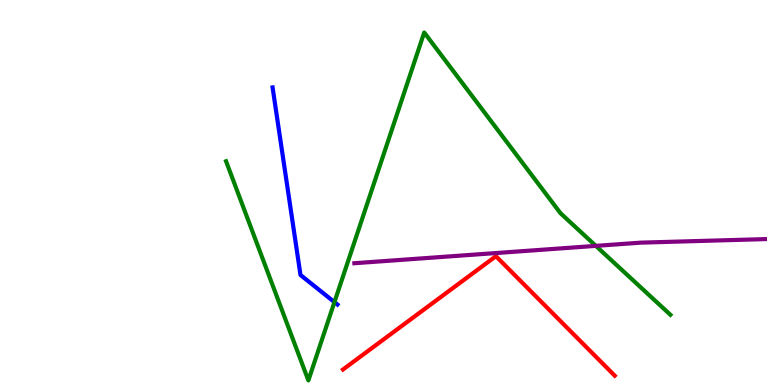[{'lines': ['blue', 'red'], 'intersections': []}, {'lines': ['green', 'red'], 'intersections': []}, {'lines': ['purple', 'red'], 'intersections': []}, {'lines': ['blue', 'green'], 'intersections': [{'x': 4.32, 'y': 2.15}]}, {'lines': ['blue', 'purple'], 'intersections': []}, {'lines': ['green', 'purple'], 'intersections': [{'x': 7.69, 'y': 3.61}]}]